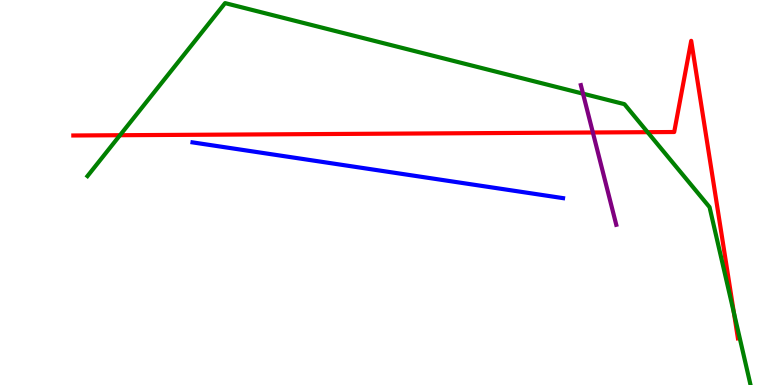[{'lines': ['blue', 'red'], 'intersections': []}, {'lines': ['green', 'red'], 'intersections': [{'x': 1.55, 'y': 6.49}, {'x': 8.36, 'y': 6.57}, {'x': 9.47, 'y': 1.88}]}, {'lines': ['purple', 'red'], 'intersections': [{'x': 7.65, 'y': 6.56}]}, {'lines': ['blue', 'green'], 'intersections': []}, {'lines': ['blue', 'purple'], 'intersections': []}, {'lines': ['green', 'purple'], 'intersections': [{'x': 7.52, 'y': 7.57}]}]